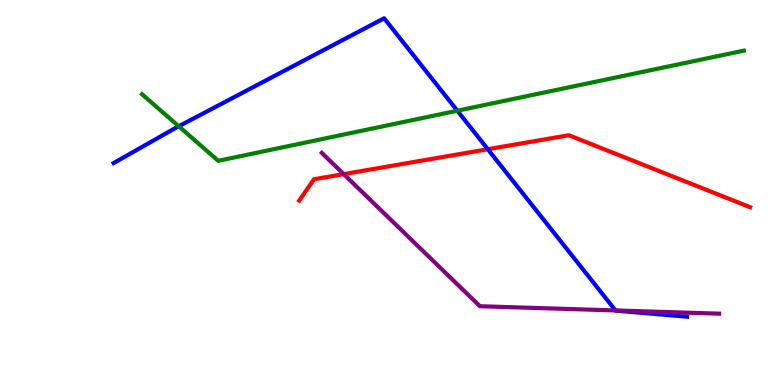[{'lines': ['blue', 'red'], 'intersections': [{'x': 6.29, 'y': 6.12}]}, {'lines': ['green', 'red'], 'intersections': []}, {'lines': ['purple', 'red'], 'intersections': [{'x': 4.43, 'y': 5.48}]}, {'lines': ['blue', 'green'], 'intersections': [{'x': 2.31, 'y': 6.72}, {'x': 5.9, 'y': 7.12}]}, {'lines': ['blue', 'purple'], 'intersections': [{'x': 7.94, 'y': 1.94}]}, {'lines': ['green', 'purple'], 'intersections': []}]